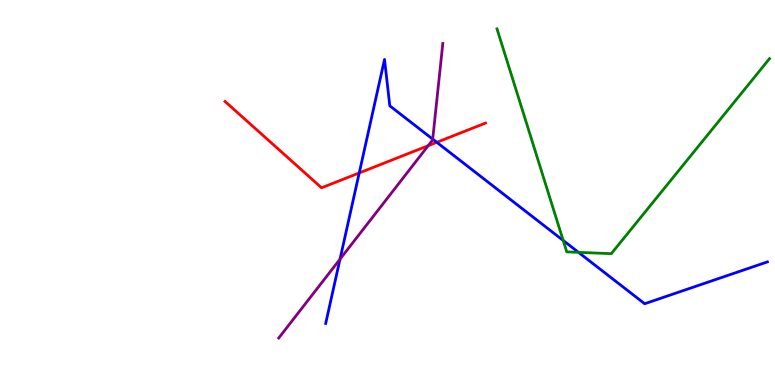[{'lines': ['blue', 'red'], 'intersections': [{'x': 4.64, 'y': 5.51}, {'x': 5.64, 'y': 6.3}]}, {'lines': ['green', 'red'], 'intersections': []}, {'lines': ['purple', 'red'], 'intersections': [{'x': 5.52, 'y': 6.22}]}, {'lines': ['blue', 'green'], 'intersections': [{'x': 7.27, 'y': 3.75}, {'x': 7.46, 'y': 3.45}]}, {'lines': ['blue', 'purple'], 'intersections': [{'x': 4.39, 'y': 3.27}, {'x': 5.58, 'y': 6.39}]}, {'lines': ['green', 'purple'], 'intersections': []}]